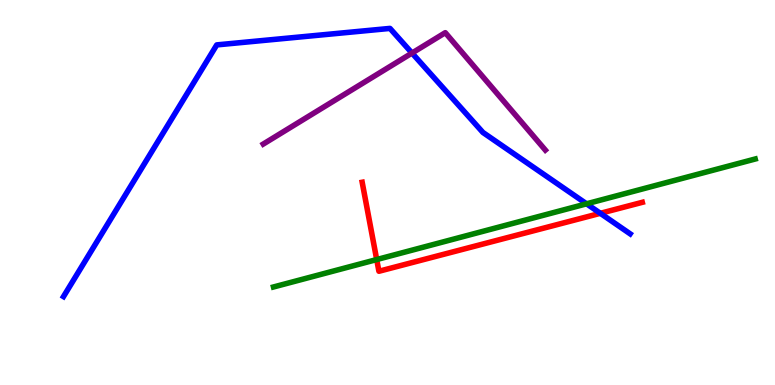[{'lines': ['blue', 'red'], 'intersections': [{'x': 7.75, 'y': 4.46}]}, {'lines': ['green', 'red'], 'intersections': [{'x': 4.86, 'y': 3.26}]}, {'lines': ['purple', 'red'], 'intersections': []}, {'lines': ['blue', 'green'], 'intersections': [{'x': 7.57, 'y': 4.71}]}, {'lines': ['blue', 'purple'], 'intersections': [{'x': 5.32, 'y': 8.62}]}, {'lines': ['green', 'purple'], 'intersections': []}]